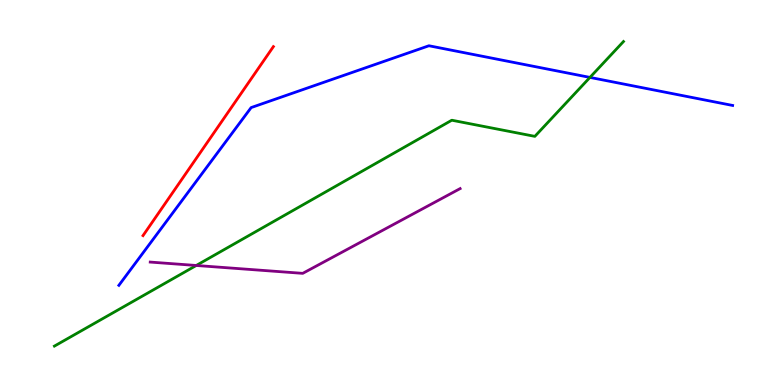[{'lines': ['blue', 'red'], 'intersections': []}, {'lines': ['green', 'red'], 'intersections': []}, {'lines': ['purple', 'red'], 'intersections': []}, {'lines': ['blue', 'green'], 'intersections': [{'x': 7.61, 'y': 7.99}]}, {'lines': ['blue', 'purple'], 'intersections': []}, {'lines': ['green', 'purple'], 'intersections': [{'x': 2.53, 'y': 3.1}]}]